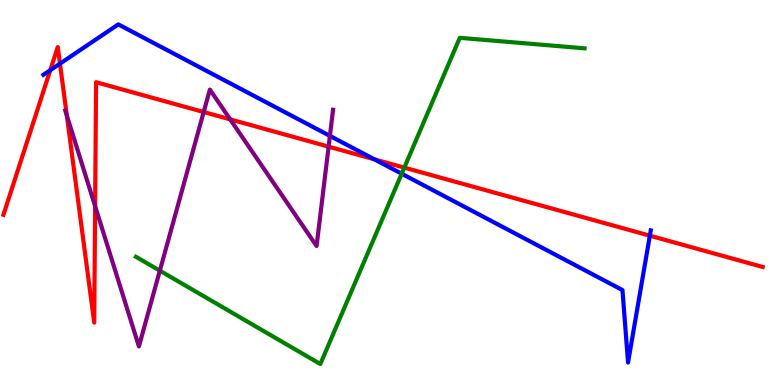[{'lines': ['blue', 'red'], 'intersections': [{'x': 0.648, 'y': 8.18}, {'x': 0.774, 'y': 8.35}, {'x': 4.83, 'y': 5.86}, {'x': 8.39, 'y': 3.88}]}, {'lines': ['green', 'red'], 'intersections': [{'x': 5.22, 'y': 5.65}]}, {'lines': ['purple', 'red'], 'intersections': [{'x': 0.862, 'y': 7.0}, {'x': 1.23, 'y': 4.65}, {'x': 2.63, 'y': 7.09}, {'x': 2.97, 'y': 6.9}, {'x': 4.24, 'y': 6.19}]}, {'lines': ['blue', 'green'], 'intersections': [{'x': 5.18, 'y': 5.49}]}, {'lines': ['blue', 'purple'], 'intersections': [{'x': 4.26, 'y': 6.47}]}, {'lines': ['green', 'purple'], 'intersections': [{'x': 2.06, 'y': 2.97}]}]